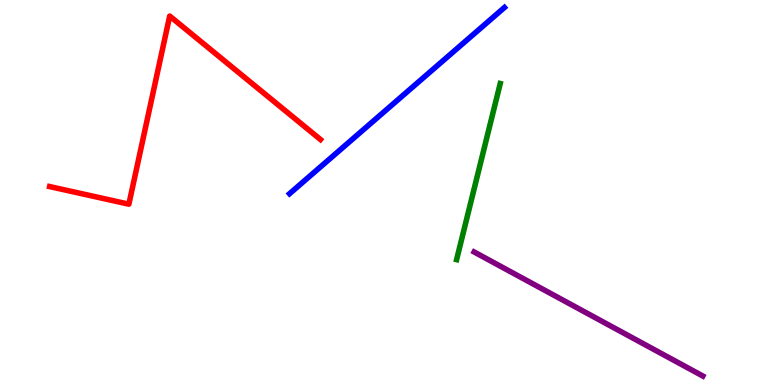[{'lines': ['blue', 'red'], 'intersections': []}, {'lines': ['green', 'red'], 'intersections': []}, {'lines': ['purple', 'red'], 'intersections': []}, {'lines': ['blue', 'green'], 'intersections': []}, {'lines': ['blue', 'purple'], 'intersections': []}, {'lines': ['green', 'purple'], 'intersections': []}]